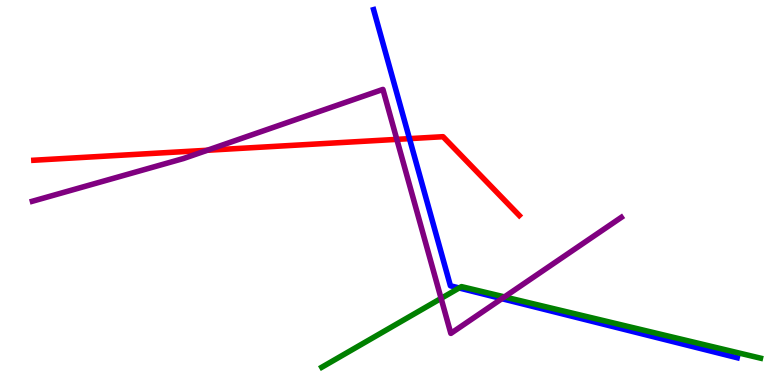[{'lines': ['blue', 'red'], 'intersections': [{'x': 5.28, 'y': 6.4}]}, {'lines': ['green', 'red'], 'intersections': []}, {'lines': ['purple', 'red'], 'intersections': [{'x': 2.68, 'y': 6.1}, {'x': 5.12, 'y': 6.38}]}, {'lines': ['blue', 'green'], 'intersections': [{'x': 5.92, 'y': 2.52}]}, {'lines': ['blue', 'purple'], 'intersections': [{'x': 6.48, 'y': 2.24}]}, {'lines': ['green', 'purple'], 'intersections': [{'x': 5.69, 'y': 2.25}, {'x': 6.51, 'y': 2.29}]}]